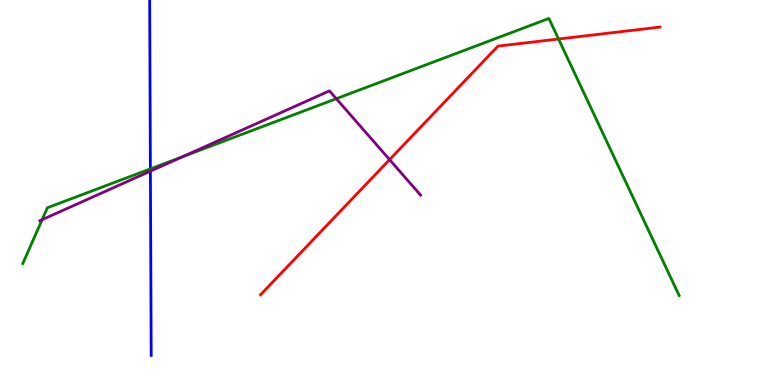[{'lines': ['blue', 'red'], 'intersections': []}, {'lines': ['green', 'red'], 'intersections': [{'x': 7.21, 'y': 8.99}]}, {'lines': ['purple', 'red'], 'intersections': [{'x': 5.03, 'y': 5.85}]}, {'lines': ['blue', 'green'], 'intersections': [{'x': 1.94, 'y': 5.61}]}, {'lines': ['blue', 'purple'], 'intersections': [{'x': 1.94, 'y': 5.55}]}, {'lines': ['green', 'purple'], 'intersections': [{'x': 0.544, 'y': 4.29}, {'x': 2.35, 'y': 5.93}, {'x': 4.34, 'y': 7.44}]}]